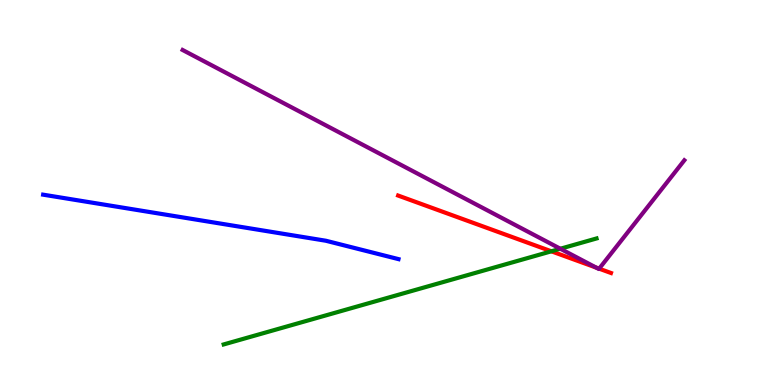[{'lines': ['blue', 'red'], 'intersections': []}, {'lines': ['green', 'red'], 'intersections': [{'x': 7.11, 'y': 3.47}]}, {'lines': ['purple', 'red'], 'intersections': [{'x': 7.69, 'y': 3.05}, {'x': 7.73, 'y': 3.02}]}, {'lines': ['blue', 'green'], 'intersections': []}, {'lines': ['blue', 'purple'], 'intersections': []}, {'lines': ['green', 'purple'], 'intersections': [{'x': 7.23, 'y': 3.54}]}]